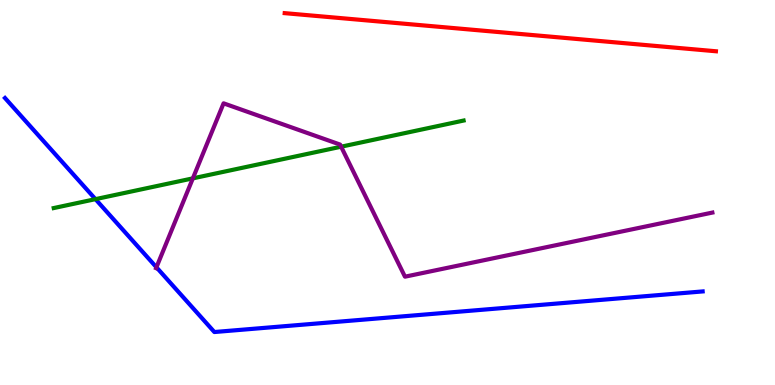[{'lines': ['blue', 'red'], 'intersections': []}, {'lines': ['green', 'red'], 'intersections': []}, {'lines': ['purple', 'red'], 'intersections': []}, {'lines': ['blue', 'green'], 'intersections': [{'x': 1.23, 'y': 4.83}]}, {'lines': ['blue', 'purple'], 'intersections': [{'x': 2.02, 'y': 3.06}]}, {'lines': ['green', 'purple'], 'intersections': [{'x': 2.49, 'y': 5.37}, {'x': 4.4, 'y': 6.19}]}]